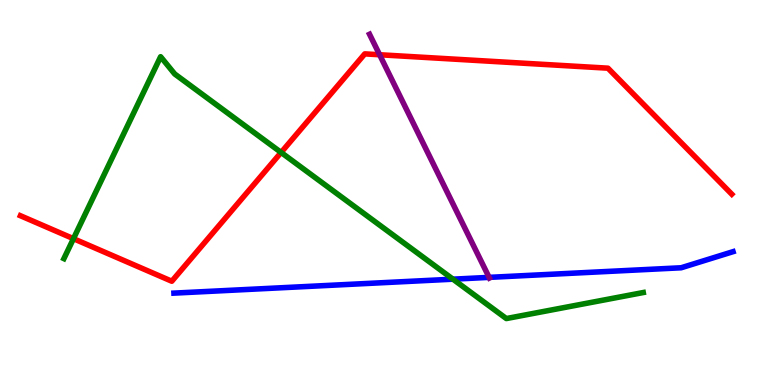[{'lines': ['blue', 'red'], 'intersections': []}, {'lines': ['green', 'red'], 'intersections': [{'x': 0.948, 'y': 3.8}, {'x': 3.63, 'y': 6.04}]}, {'lines': ['purple', 'red'], 'intersections': [{'x': 4.9, 'y': 8.58}]}, {'lines': ['blue', 'green'], 'intersections': [{'x': 5.84, 'y': 2.75}]}, {'lines': ['blue', 'purple'], 'intersections': [{'x': 6.31, 'y': 2.8}]}, {'lines': ['green', 'purple'], 'intersections': []}]